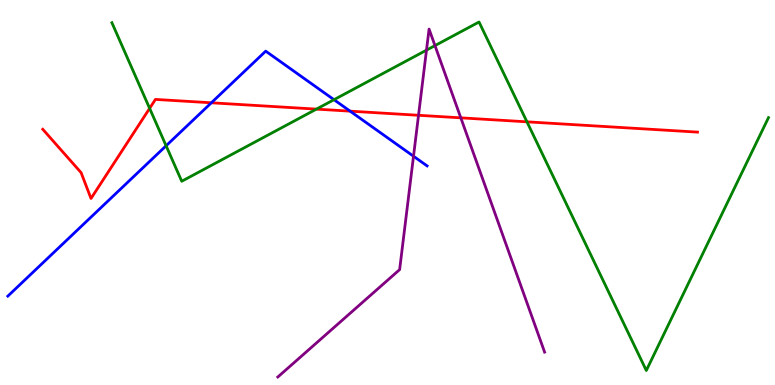[{'lines': ['blue', 'red'], 'intersections': [{'x': 2.73, 'y': 7.33}, {'x': 4.52, 'y': 7.11}]}, {'lines': ['green', 'red'], 'intersections': [{'x': 1.93, 'y': 7.19}, {'x': 4.08, 'y': 7.17}, {'x': 6.8, 'y': 6.84}]}, {'lines': ['purple', 'red'], 'intersections': [{'x': 5.4, 'y': 7.01}, {'x': 5.95, 'y': 6.94}]}, {'lines': ['blue', 'green'], 'intersections': [{'x': 2.14, 'y': 6.21}, {'x': 4.31, 'y': 7.41}]}, {'lines': ['blue', 'purple'], 'intersections': [{'x': 5.34, 'y': 5.94}]}, {'lines': ['green', 'purple'], 'intersections': [{'x': 5.5, 'y': 8.7}, {'x': 5.61, 'y': 8.82}]}]